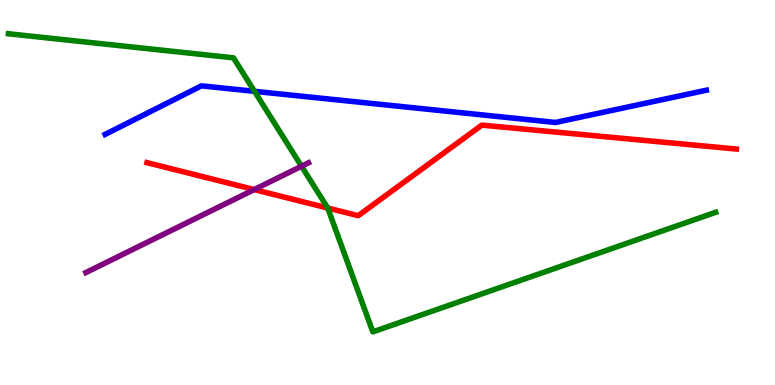[{'lines': ['blue', 'red'], 'intersections': []}, {'lines': ['green', 'red'], 'intersections': [{'x': 4.23, 'y': 4.6}]}, {'lines': ['purple', 'red'], 'intersections': [{'x': 3.28, 'y': 5.08}]}, {'lines': ['blue', 'green'], 'intersections': [{'x': 3.28, 'y': 7.63}]}, {'lines': ['blue', 'purple'], 'intersections': []}, {'lines': ['green', 'purple'], 'intersections': [{'x': 3.89, 'y': 5.68}]}]